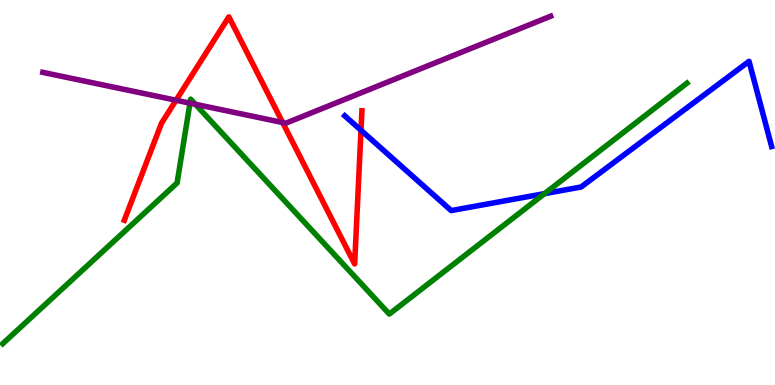[{'lines': ['blue', 'red'], 'intersections': [{'x': 4.66, 'y': 6.62}]}, {'lines': ['green', 'red'], 'intersections': []}, {'lines': ['purple', 'red'], 'intersections': [{'x': 2.27, 'y': 7.4}, {'x': 3.65, 'y': 6.82}]}, {'lines': ['blue', 'green'], 'intersections': [{'x': 7.03, 'y': 4.97}]}, {'lines': ['blue', 'purple'], 'intersections': []}, {'lines': ['green', 'purple'], 'intersections': [{'x': 2.45, 'y': 7.32}, {'x': 2.52, 'y': 7.29}]}]